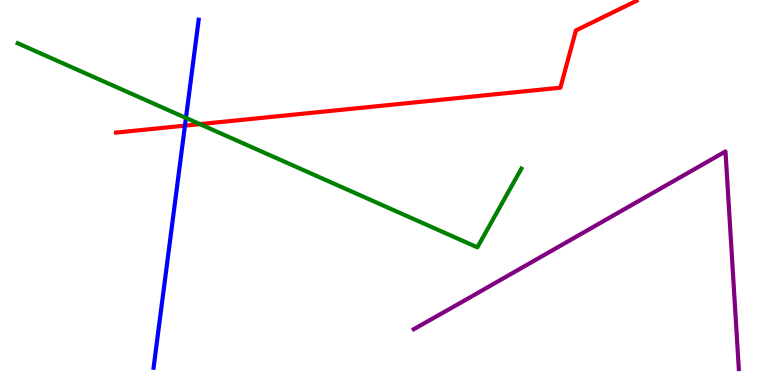[{'lines': ['blue', 'red'], 'intersections': [{'x': 2.39, 'y': 6.74}]}, {'lines': ['green', 'red'], 'intersections': [{'x': 2.58, 'y': 6.78}]}, {'lines': ['purple', 'red'], 'intersections': []}, {'lines': ['blue', 'green'], 'intersections': [{'x': 2.4, 'y': 6.94}]}, {'lines': ['blue', 'purple'], 'intersections': []}, {'lines': ['green', 'purple'], 'intersections': []}]